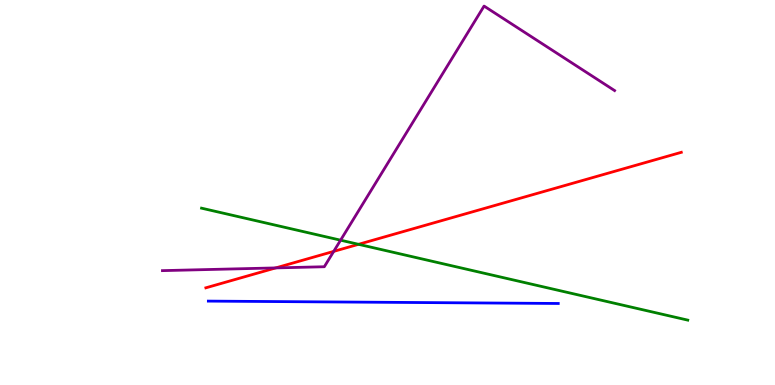[{'lines': ['blue', 'red'], 'intersections': []}, {'lines': ['green', 'red'], 'intersections': [{'x': 4.63, 'y': 3.65}]}, {'lines': ['purple', 'red'], 'intersections': [{'x': 3.56, 'y': 3.04}, {'x': 4.31, 'y': 3.47}]}, {'lines': ['blue', 'green'], 'intersections': []}, {'lines': ['blue', 'purple'], 'intersections': []}, {'lines': ['green', 'purple'], 'intersections': [{'x': 4.39, 'y': 3.76}]}]